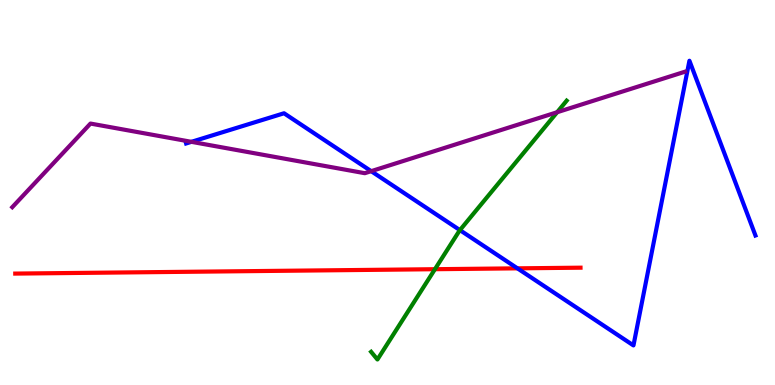[{'lines': ['blue', 'red'], 'intersections': [{'x': 6.68, 'y': 3.03}]}, {'lines': ['green', 'red'], 'intersections': [{'x': 5.61, 'y': 3.01}]}, {'lines': ['purple', 'red'], 'intersections': []}, {'lines': ['blue', 'green'], 'intersections': [{'x': 5.93, 'y': 4.02}]}, {'lines': ['blue', 'purple'], 'intersections': [{'x': 2.47, 'y': 6.32}, {'x': 4.79, 'y': 5.55}]}, {'lines': ['green', 'purple'], 'intersections': [{'x': 7.19, 'y': 7.08}]}]